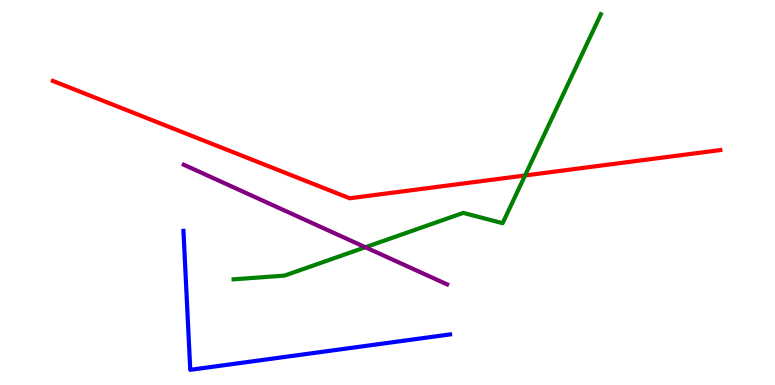[{'lines': ['blue', 'red'], 'intersections': []}, {'lines': ['green', 'red'], 'intersections': [{'x': 6.77, 'y': 5.44}]}, {'lines': ['purple', 'red'], 'intersections': []}, {'lines': ['blue', 'green'], 'intersections': []}, {'lines': ['blue', 'purple'], 'intersections': []}, {'lines': ['green', 'purple'], 'intersections': [{'x': 4.71, 'y': 3.58}]}]